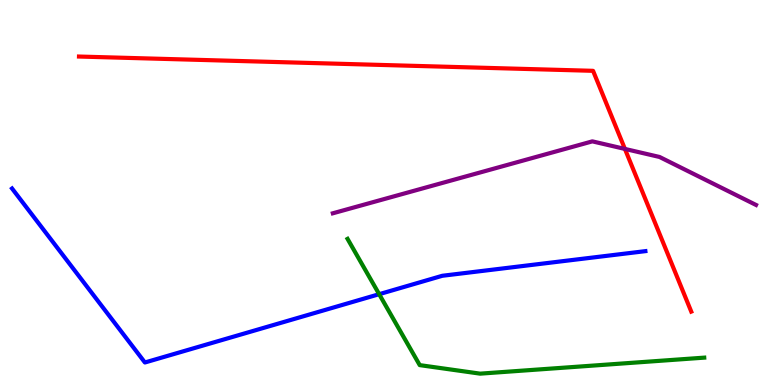[{'lines': ['blue', 'red'], 'intersections': []}, {'lines': ['green', 'red'], 'intersections': []}, {'lines': ['purple', 'red'], 'intersections': [{'x': 8.06, 'y': 6.13}]}, {'lines': ['blue', 'green'], 'intersections': [{'x': 4.89, 'y': 2.36}]}, {'lines': ['blue', 'purple'], 'intersections': []}, {'lines': ['green', 'purple'], 'intersections': []}]